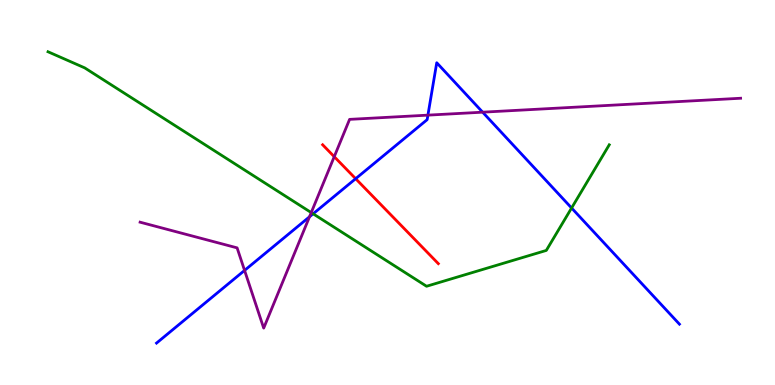[{'lines': ['blue', 'red'], 'intersections': [{'x': 4.59, 'y': 5.36}]}, {'lines': ['green', 'red'], 'intersections': []}, {'lines': ['purple', 'red'], 'intersections': [{'x': 4.31, 'y': 5.93}]}, {'lines': ['blue', 'green'], 'intersections': [{'x': 4.04, 'y': 4.45}, {'x': 7.38, 'y': 4.6}]}, {'lines': ['blue', 'purple'], 'intersections': [{'x': 3.16, 'y': 2.98}, {'x': 3.99, 'y': 4.37}, {'x': 5.52, 'y': 7.01}, {'x': 6.23, 'y': 7.09}]}, {'lines': ['green', 'purple'], 'intersections': [{'x': 4.02, 'y': 4.48}]}]